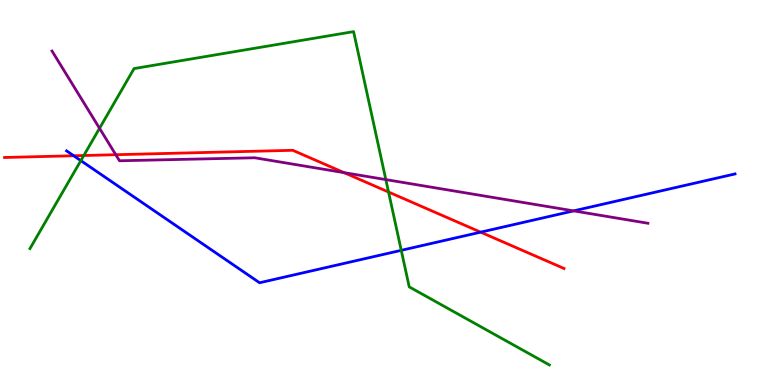[{'lines': ['blue', 'red'], 'intersections': [{'x': 0.951, 'y': 5.95}, {'x': 6.2, 'y': 3.97}]}, {'lines': ['green', 'red'], 'intersections': [{'x': 1.08, 'y': 5.96}, {'x': 5.01, 'y': 5.01}]}, {'lines': ['purple', 'red'], 'intersections': [{'x': 1.49, 'y': 5.98}, {'x': 4.44, 'y': 5.52}]}, {'lines': ['blue', 'green'], 'intersections': [{'x': 1.04, 'y': 5.83}, {'x': 5.18, 'y': 3.5}]}, {'lines': ['blue', 'purple'], 'intersections': [{'x': 7.4, 'y': 4.52}]}, {'lines': ['green', 'purple'], 'intersections': [{'x': 1.28, 'y': 6.67}, {'x': 4.98, 'y': 5.34}]}]